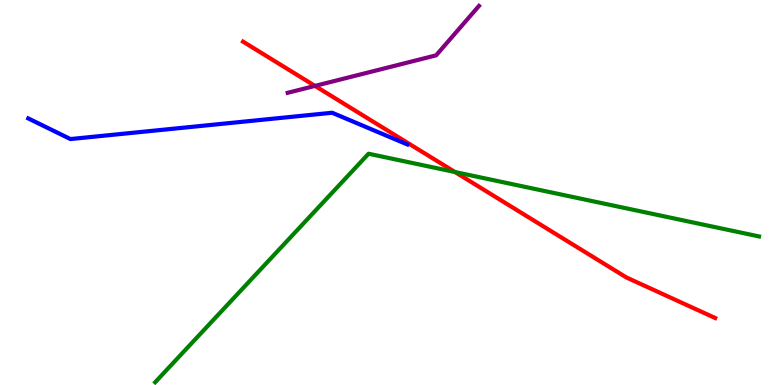[{'lines': ['blue', 'red'], 'intersections': []}, {'lines': ['green', 'red'], 'intersections': [{'x': 5.87, 'y': 5.53}]}, {'lines': ['purple', 'red'], 'intersections': [{'x': 4.06, 'y': 7.77}]}, {'lines': ['blue', 'green'], 'intersections': []}, {'lines': ['blue', 'purple'], 'intersections': []}, {'lines': ['green', 'purple'], 'intersections': []}]